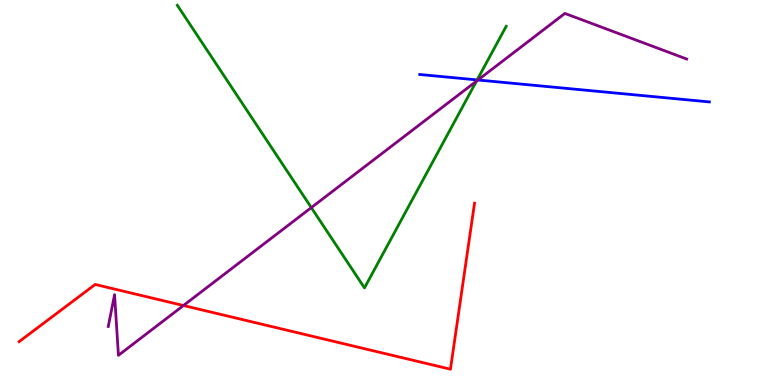[{'lines': ['blue', 'red'], 'intersections': []}, {'lines': ['green', 'red'], 'intersections': []}, {'lines': ['purple', 'red'], 'intersections': [{'x': 2.37, 'y': 2.06}]}, {'lines': ['blue', 'green'], 'intersections': [{'x': 6.16, 'y': 7.92}]}, {'lines': ['blue', 'purple'], 'intersections': [{'x': 6.17, 'y': 7.92}]}, {'lines': ['green', 'purple'], 'intersections': [{'x': 4.02, 'y': 4.61}, {'x': 6.15, 'y': 7.89}]}]